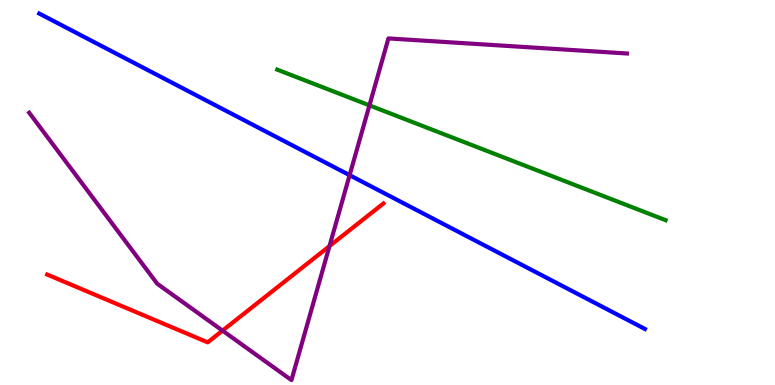[{'lines': ['blue', 'red'], 'intersections': []}, {'lines': ['green', 'red'], 'intersections': []}, {'lines': ['purple', 'red'], 'intersections': [{'x': 2.87, 'y': 1.41}, {'x': 4.25, 'y': 3.61}]}, {'lines': ['blue', 'green'], 'intersections': []}, {'lines': ['blue', 'purple'], 'intersections': [{'x': 4.51, 'y': 5.45}]}, {'lines': ['green', 'purple'], 'intersections': [{'x': 4.77, 'y': 7.26}]}]